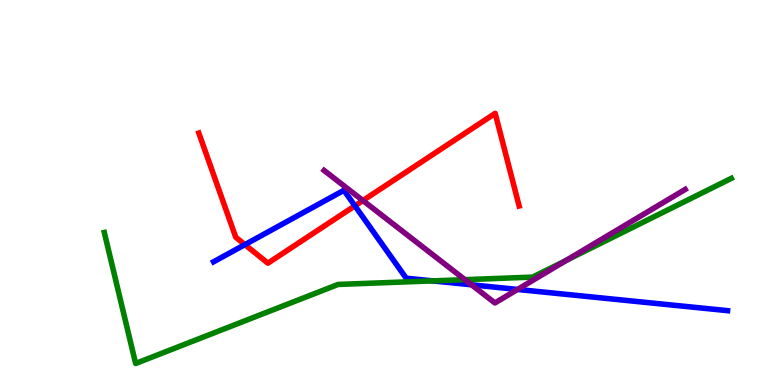[{'lines': ['blue', 'red'], 'intersections': [{'x': 3.16, 'y': 3.65}, {'x': 4.58, 'y': 4.65}]}, {'lines': ['green', 'red'], 'intersections': []}, {'lines': ['purple', 'red'], 'intersections': [{'x': 4.68, 'y': 4.79}]}, {'lines': ['blue', 'green'], 'intersections': [{'x': 5.58, 'y': 2.7}]}, {'lines': ['blue', 'purple'], 'intersections': [{'x': 6.08, 'y': 2.6}, {'x': 6.68, 'y': 2.48}]}, {'lines': ['green', 'purple'], 'intersections': [{'x': 6.0, 'y': 2.74}, {'x': 7.31, 'y': 3.24}]}]